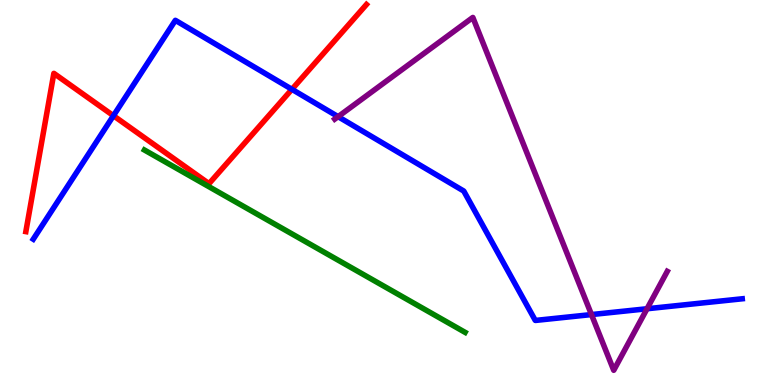[{'lines': ['blue', 'red'], 'intersections': [{'x': 1.46, 'y': 6.99}, {'x': 3.77, 'y': 7.68}]}, {'lines': ['green', 'red'], 'intersections': []}, {'lines': ['purple', 'red'], 'intersections': []}, {'lines': ['blue', 'green'], 'intersections': []}, {'lines': ['blue', 'purple'], 'intersections': [{'x': 4.36, 'y': 6.97}, {'x': 7.63, 'y': 1.83}, {'x': 8.35, 'y': 1.98}]}, {'lines': ['green', 'purple'], 'intersections': []}]